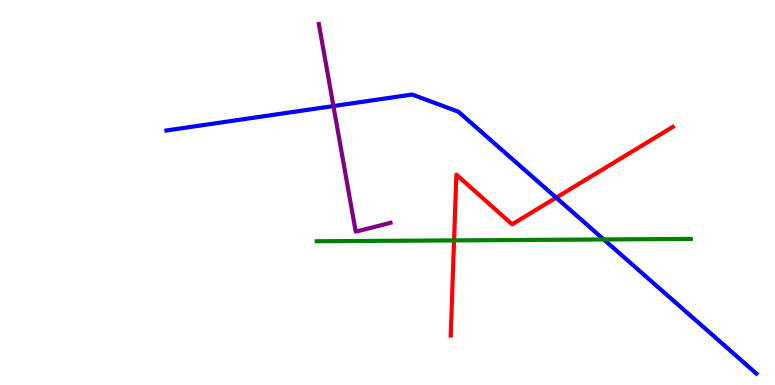[{'lines': ['blue', 'red'], 'intersections': [{'x': 7.18, 'y': 4.87}]}, {'lines': ['green', 'red'], 'intersections': [{'x': 5.86, 'y': 3.76}]}, {'lines': ['purple', 'red'], 'intersections': []}, {'lines': ['blue', 'green'], 'intersections': [{'x': 7.79, 'y': 3.78}]}, {'lines': ['blue', 'purple'], 'intersections': [{'x': 4.3, 'y': 7.25}]}, {'lines': ['green', 'purple'], 'intersections': []}]